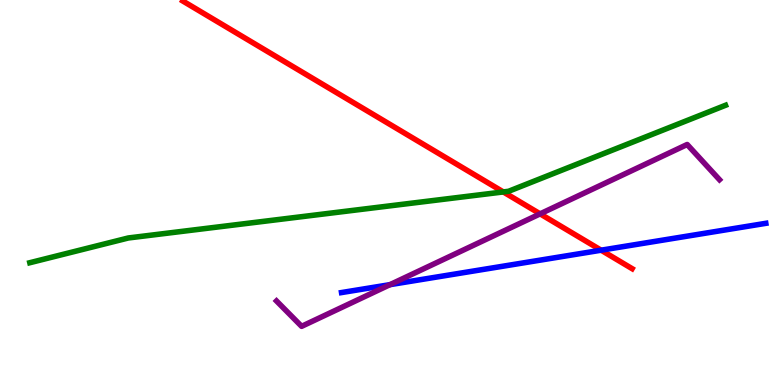[{'lines': ['blue', 'red'], 'intersections': [{'x': 7.76, 'y': 3.5}]}, {'lines': ['green', 'red'], 'intersections': [{'x': 6.49, 'y': 5.01}]}, {'lines': ['purple', 'red'], 'intersections': [{'x': 6.97, 'y': 4.45}]}, {'lines': ['blue', 'green'], 'intersections': []}, {'lines': ['blue', 'purple'], 'intersections': [{'x': 5.03, 'y': 2.61}]}, {'lines': ['green', 'purple'], 'intersections': []}]